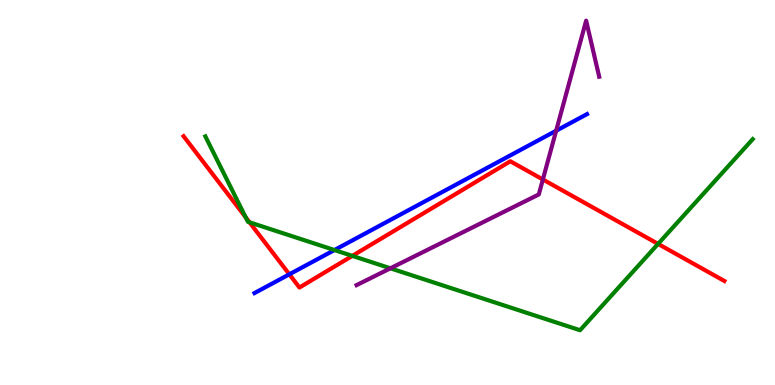[{'lines': ['blue', 'red'], 'intersections': [{'x': 3.73, 'y': 2.87}]}, {'lines': ['green', 'red'], 'intersections': [{'x': 3.17, 'y': 4.36}, {'x': 3.22, 'y': 4.23}, {'x': 4.55, 'y': 3.35}, {'x': 8.49, 'y': 3.66}]}, {'lines': ['purple', 'red'], 'intersections': [{'x': 7.0, 'y': 5.34}]}, {'lines': ['blue', 'green'], 'intersections': [{'x': 4.32, 'y': 3.51}]}, {'lines': ['blue', 'purple'], 'intersections': [{'x': 7.18, 'y': 6.6}]}, {'lines': ['green', 'purple'], 'intersections': [{'x': 5.04, 'y': 3.03}]}]